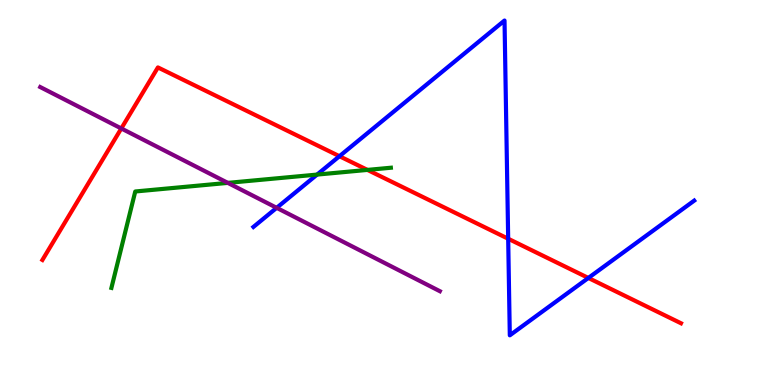[{'lines': ['blue', 'red'], 'intersections': [{'x': 4.38, 'y': 5.94}, {'x': 6.56, 'y': 3.8}, {'x': 7.59, 'y': 2.78}]}, {'lines': ['green', 'red'], 'intersections': [{'x': 4.74, 'y': 5.59}]}, {'lines': ['purple', 'red'], 'intersections': [{'x': 1.57, 'y': 6.66}]}, {'lines': ['blue', 'green'], 'intersections': [{'x': 4.09, 'y': 5.47}]}, {'lines': ['blue', 'purple'], 'intersections': [{'x': 3.57, 'y': 4.6}]}, {'lines': ['green', 'purple'], 'intersections': [{'x': 2.94, 'y': 5.25}]}]